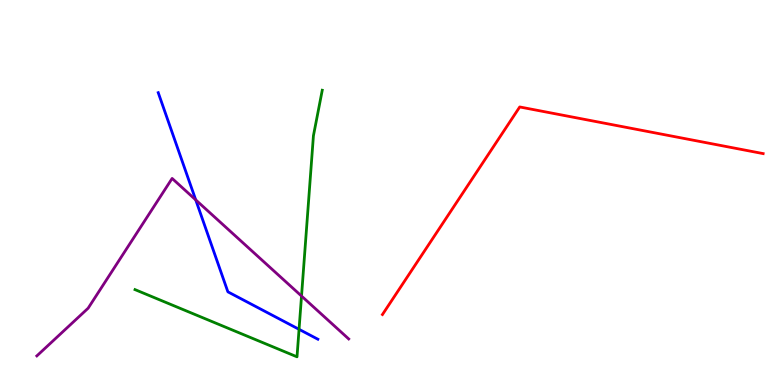[{'lines': ['blue', 'red'], 'intersections': []}, {'lines': ['green', 'red'], 'intersections': []}, {'lines': ['purple', 'red'], 'intersections': []}, {'lines': ['blue', 'green'], 'intersections': [{'x': 3.86, 'y': 1.45}]}, {'lines': ['blue', 'purple'], 'intersections': [{'x': 2.53, 'y': 4.81}]}, {'lines': ['green', 'purple'], 'intersections': [{'x': 3.89, 'y': 2.31}]}]